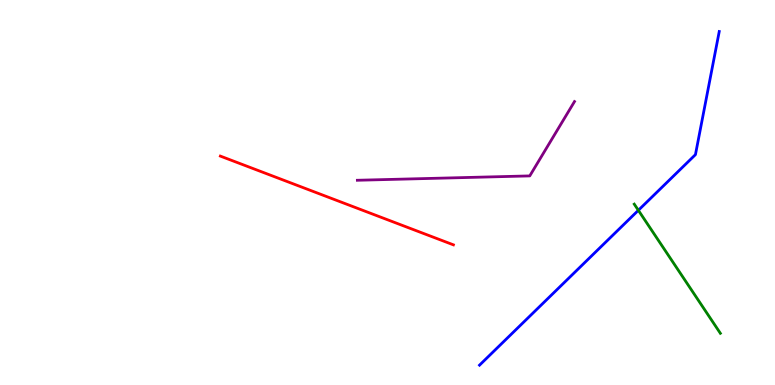[{'lines': ['blue', 'red'], 'intersections': []}, {'lines': ['green', 'red'], 'intersections': []}, {'lines': ['purple', 'red'], 'intersections': []}, {'lines': ['blue', 'green'], 'intersections': [{'x': 8.24, 'y': 4.54}]}, {'lines': ['blue', 'purple'], 'intersections': []}, {'lines': ['green', 'purple'], 'intersections': []}]